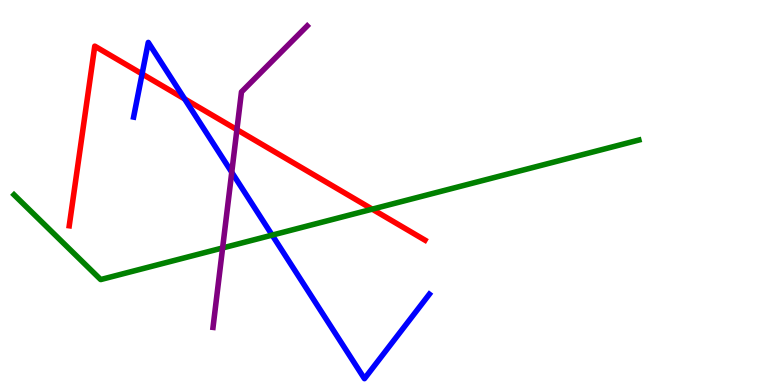[{'lines': ['blue', 'red'], 'intersections': [{'x': 1.83, 'y': 8.08}, {'x': 2.38, 'y': 7.43}]}, {'lines': ['green', 'red'], 'intersections': [{'x': 4.8, 'y': 4.57}]}, {'lines': ['purple', 'red'], 'intersections': [{'x': 3.06, 'y': 6.63}]}, {'lines': ['blue', 'green'], 'intersections': [{'x': 3.51, 'y': 3.89}]}, {'lines': ['blue', 'purple'], 'intersections': [{'x': 2.99, 'y': 5.53}]}, {'lines': ['green', 'purple'], 'intersections': [{'x': 2.87, 'y': 3.56}]}]